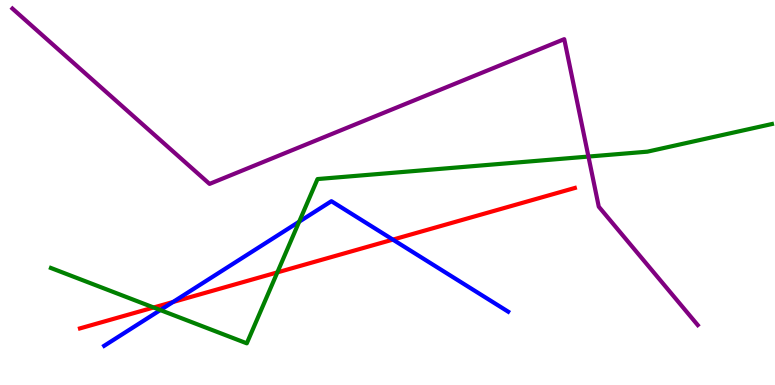[{'lines': ['blue', 'red'], 'intersections': [{'x': 2.23, 'y': 2.16}, {'x': 5.07, 'y': 3.78}]}, {'lines': ['green', 'red'], 'intersections': [{'x': 1.98, 'y': 2.01}, {'x': 3.58, 'y': 2.92}]}, {'lines': ['purple', 'red'], 'intersections': []}, {'lines': ['blue', 'green'], 'intersections': [{'x': 2.07, 'y': 1.95}, {'x': 3.86, 'y': 4.24}]}, {'lines': ['blue', 'purple'], 'intersections': []}, {'lines': ['green', 'purple'], 'intersections': [{'x': 7.59, 'y': 5.93}]}]